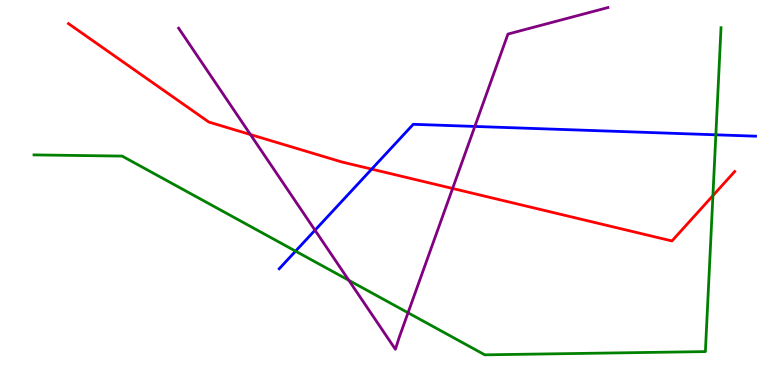[{'lines': ['blue', 'red'], 'intersections': [{'x': 4.8, 'y': 5.61}]}, {'lines': ['green', 'red'], 'intersections': [{'x': 9.2, 'y': 4.92}]}, {'lines': ['purple', 'red'], 'intersections': [{'x': 3.23, 'y': 6.51}, {'x': 5.84, 'y': 5.1}]}, {'lines': ['blue', 'green'], 'intersections': [{'x': 3.81, 'y': 3.48}, {'x': 9.24, 'y': 6.5}]}, {'lines': ['blue', 'purple'], 'intersections': [{'x': 4.06, 'y': 4.02}, {'x': 6.13, 'y': 6.72}]}, {'lines': ['green', 'purple'], 'intersections': [{'x': 4.5, 'y': 2.72}, {'x': 5.26, 'y': 1.88}]}]